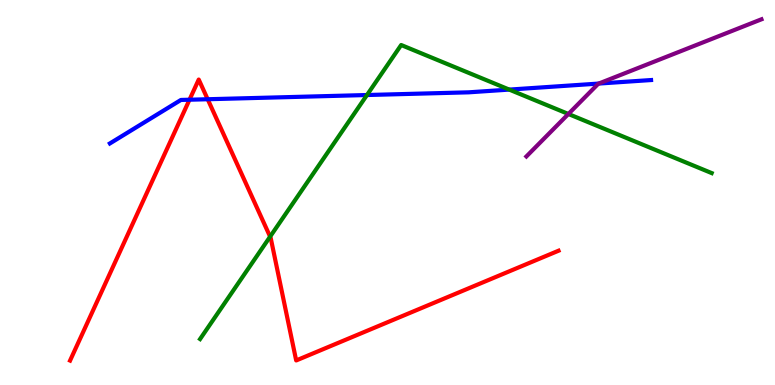[{'lines': ['blue', 'red'], 'intersections': [{'x': 2.45, 'y': 7.41}, {'x': 2.68, 'y': 7.42}]}, {'lines': ['green', 'red'], 'intersections': [{'x': 3.49, 'y': 3.85}]}, {'lines': ['purple', 'red'], 'intersections': []}, {'lines': ['blue', 'green'], 'intersections': [{'x': 4.74, 'y': 7.53}, {'x': 6.57, 'y': 7.67}]}, {'lines': ['blue', 'purple'], 'intersections': [{'x': 7.72, 'y': 7.83}]}, {'lines': ['green', 'purple'], 'intersections': [{'x': 7.33, 'y': 7.04}]}]